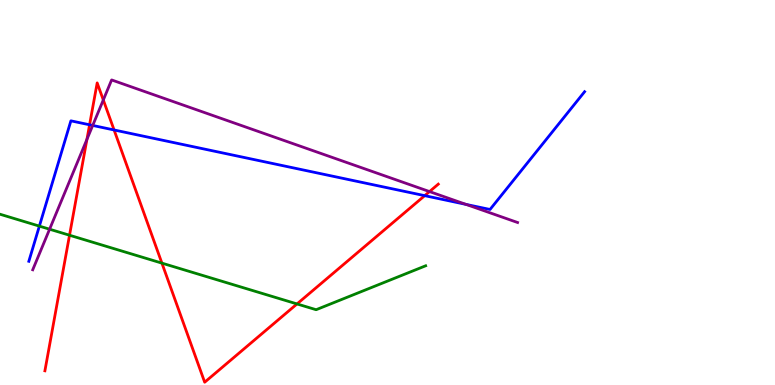[{'lines': ['blue', 'red'], 'intersections': [{'x': 1.16, 'y': 6.76}, {'x': 1.47, 'y': 6.62}, {'x': 5.48, 'y': 4.92}]}, {'lines': ['green', 'red'], 'intersections': [{'x': 0.897, 'y': 3.89}, {'x': 2.09, 'y': 3.17}, {'x': 3.83, 'y': 2.11}]}, {'lines': ['purple', 'red'], 'intersections': [{'x': 1.12, 'y': 6.38}, {'x': 1.33, 'y': 7.4}, {'x': 5.54, 'y': 5.02}]}, {'lines': ['blue', 'green'], 'intersections': [{'x': 0.508, 'y': 4.13}]}, {'lines': ['blue', 'purple'], 'intersections': [{'x': 1.2, 'y': 6.74}, {'x': 6.01, 'y': 4.69}]}, {'lines': ['green', 'purple'], 'intersections': [{'x': 0.64, 'y': 4.05}]}]